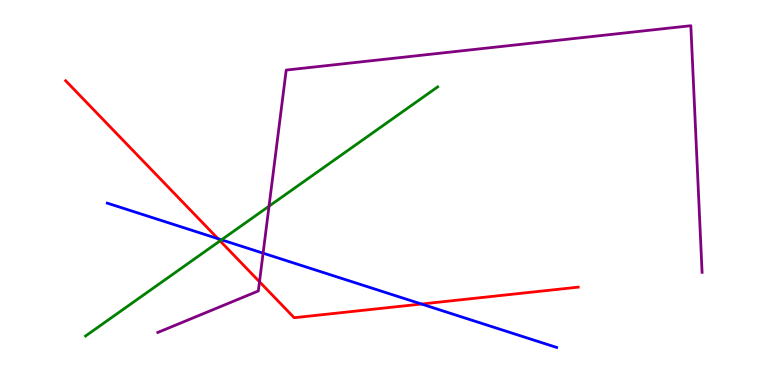[{'lines': ['blue', 'red'], 'intersections': [{'x': 2.81, 'y': 3.8}, {'x': 5.44, 'y': 2.1}]}, {'lines': ['green', 'red'], 'intersections': [{'x': 2.84, 'y': 3.74}]}, {'lines': ['purple', 'red'], 'intersections': [{'x': 3.35, 'y': 2.68}]}, {'lines': ['blue', 'green'], 'intersections': [{'x': 2.86, 'y': 3.77}]}, {'lines': ['blue', 'purple'], 'intersections': [{'x': 3.39, 'y': 3.42}]}, {'lines': ['green', 'purple'], 'intersections': [{'x': 3.47, 'y': 4.64}]}]